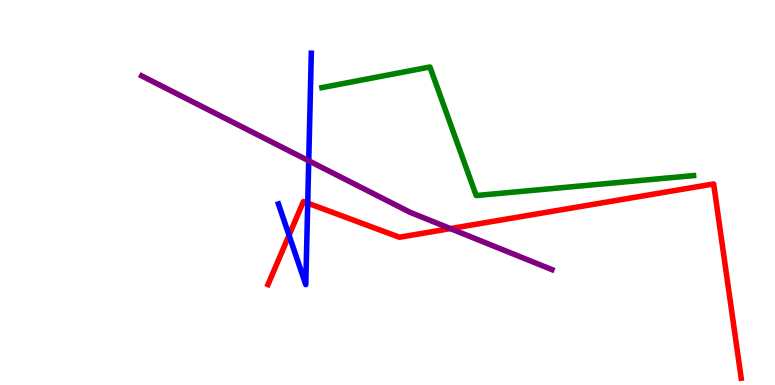[{'lines': ['blue', 'red'], 'intersections': [{'x': 3.73, 'y': 3.89}, {'x': 3.97, 'y': 4.72}]}, {'lines': ['green', 'red'], 'intersections': []}, {'lines': ['purple', 'red'], 'intersections': [{'x': 5.81, 'y': 4.06}]}, {'lines': ['blue', 'green'], 'intersections': []}, {'lines': ['blue', 'purple'], 'intersections': [{'x': 3.98, 'y': 5.82}]}, {'lines': ['green', 'purple'], 'intersections': []}]